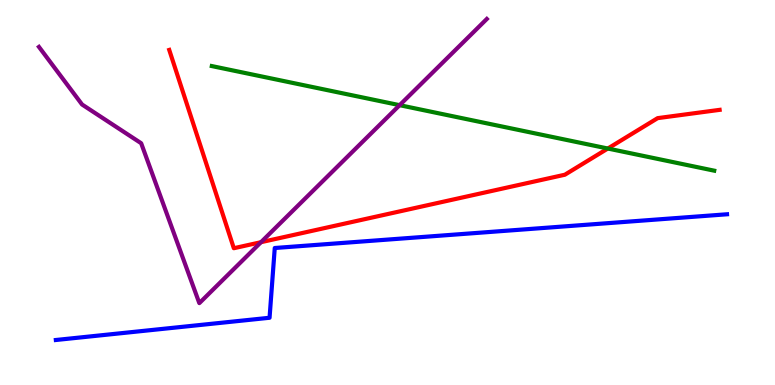[{'lines': ['blue', 'red'], 'intersections': []}, {'lines': ['green', 'red'], 'intersections': [{'x': 7.84, 'y': 6.14}]}, {'lines': ['purple', 'red'], 'intersections': [{'x': 3.37, 'y': 3.71}]}, {'lines': ['blue', 'green'], 'intersections': []}, {'lines': ['blue', 'purple'], 'intersections': []}, {'lines': ['green', 'purple'], 'intersections': [{'x': 5.16, 'y': 7.27}]}]